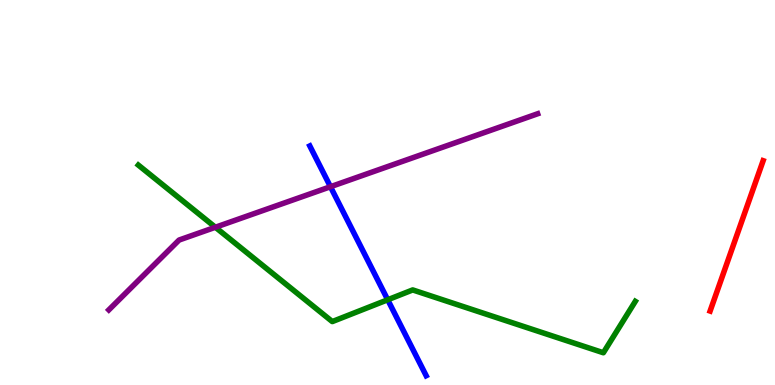[{'lines': ['blue', 'red'], 'intersections': []}, {'lines': ['green', 'red'], 'intersections': []}, {'lines': ['purple', 'red'], 'intersections': []}, {'lines': ['blue', 'green'], 'intersections': [{'x': 5.0, 'y': 2.21}]}, {'lines': ['blue', 'purple'], 'intersections': [{'x': 4.26, 'y': 5.15}]}, {'lines': ['green', 'purple'], 'intersections': [{'x': 2.78, 'y': 4.1}]}]